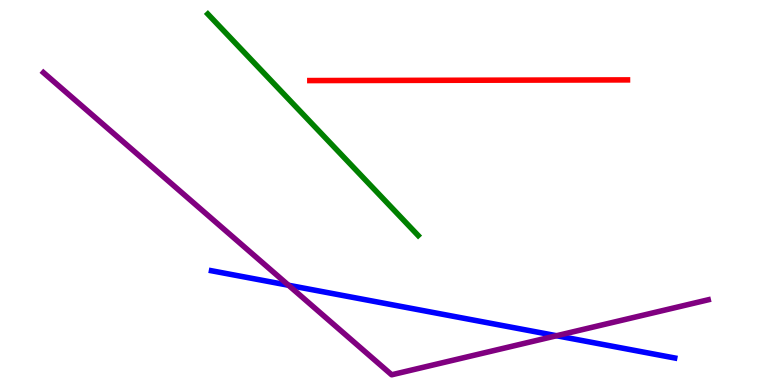[{'lines': ['blue', 'red'], 'intersections': []}, {'lines': ['green', 'red'], 'intersections': []}, {'lines': ['purple', 'red'], 'intersections': []}, {'lines': ['blue', 'green'], 'intersections': []}, {'lines': ['blue', 'purple'], 'intersections': [{'x': 3.72, 'y': 2.59}, {'x': 7.18, 'y': 1.28}]}, {'lines': ['green', 'purple'], 'intersections': []}]